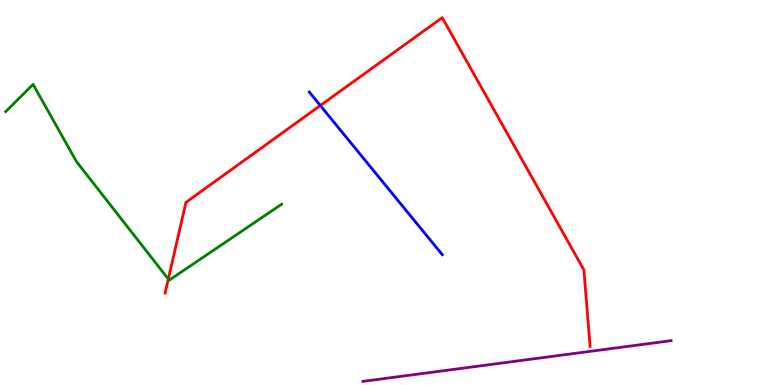[{'lines': ['blue', 'red'], 'intersections': [{'x': 4.13, 'y': 7.26}]}, {'lines': ['green', 'red'], 'intersections': [{'x': 2.17, 'y': 2.75}]}, {'lines': ['purple', 'red'], 'intersections': []}, {'lines': ['blue', 'green'], 'intersections': []}, {'lines': ['blue', 'purple'], 'intersections': []}, {'lines': ['green', 'purple'], 'intersections': []}]